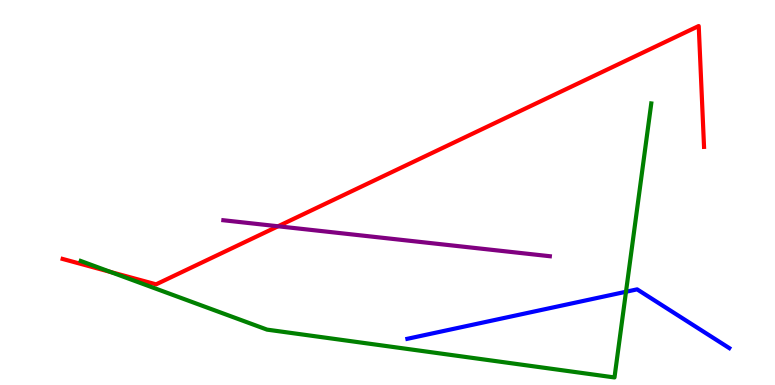[{'lines': ['blue', 'red'], 'intersections': []}, {'lines': ['green', 'red'], 'intersections': [{'x': 1.43, 'y': 2.94}]}, {'lines': ['purple', 'red'], 'intersections': [{'x': 3.59, 'y': 4.12}]}, {'lines': ['blue', 'green'], 'intersections': [{'x': 8.08, 'y': 2.42}]}, {'lines': ['blue', 'purple'], 'intersections': []}, {'lines': ['green', 'purple'], 'intersections': []}]